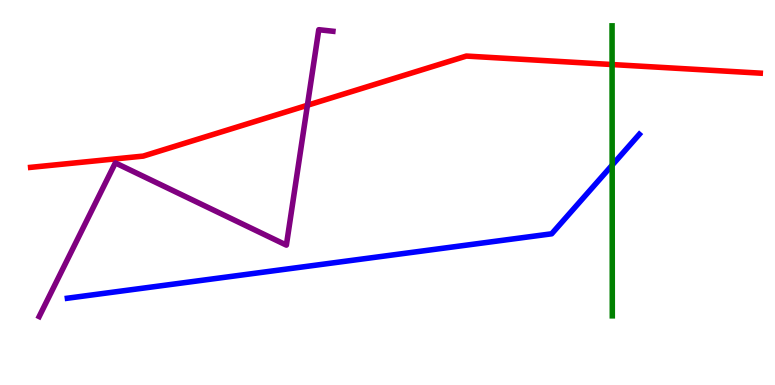[{'lines': ['blue', 'red'], 'intersections': []}, {'lines': ['green', 'red'], 'intersections': [{'x': 7.9, 'y': 8.32}]}, {'lines': ['purple', 'red'], 'intersections': [{'x': 3.97, 'y': 7.27}]}, {'lines': ['blue', 'green'], 'intersections': [{'x': 7.9, 'y': 5.71}]}, {'lines': ['blue', 'purple'], 'intersections': []}, {'lines': ['green', 'purple'], 'intersections': []}]